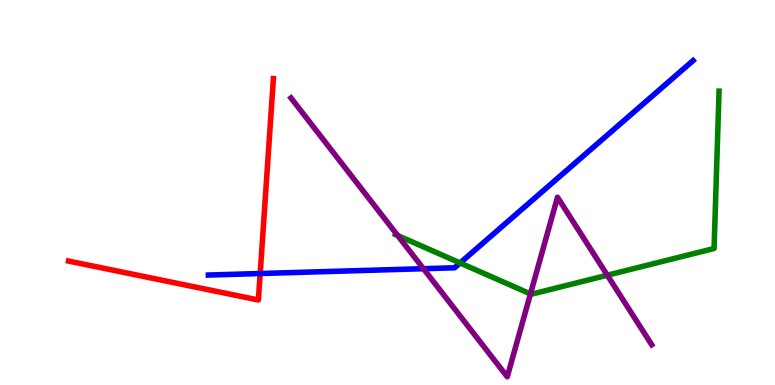[{'lines': ['blue', 'red'], 'intersections': [{'x': 3.36, 'y': 2.9}]}, {'lines': ['green', 'red'], 'intersections': []}, {'lines': ['purple', 'red'], 'intersections': []}, {'lines': ['blue', 'green'], 'intersections': [{'x': 5.94, 'y': 3.17}]}, {'lines': ['blue', 'purple'], 'intersections': [{'x': 5.46, 'y': 3.02}]}, {'lines': ['green', 'purple'], 'intersections': [{'x': 5.13, 'y': 3.88}, {'x': 6.84, 'y': 2.37}, {'x': 7.84, 'y': 2.85}]}]